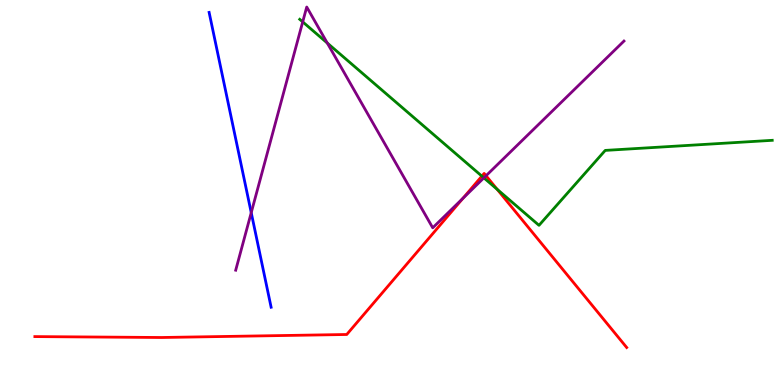[{'lines': ['blue', 'red'], 'intersections': []}, {'lines': ['green', 'red'], 'intersections': [{'x': 6.22, 'y': 5.43}, {'x': 6.41, 'y': 5.08}]}, {'lines': ['purple', 'red'], 'intersections': [{'x': 5.97, 'y': 4.85}, {'x': 6.27, 'y': 5.44}]}, {'lines': ['blue', 'green'], 'intersections': []}, {'lines': ['blue', 'purple'], 'intersections': [{'x': 3.24, 'y': 4.48}]}, {'lines': ['green', 'purple'], 'intersections': [{'x': 3.91, 'y': 9.43}, {'x': 4.22, 'y': 8.88}, {'x': 6.24, 'y': 5.38}]}]